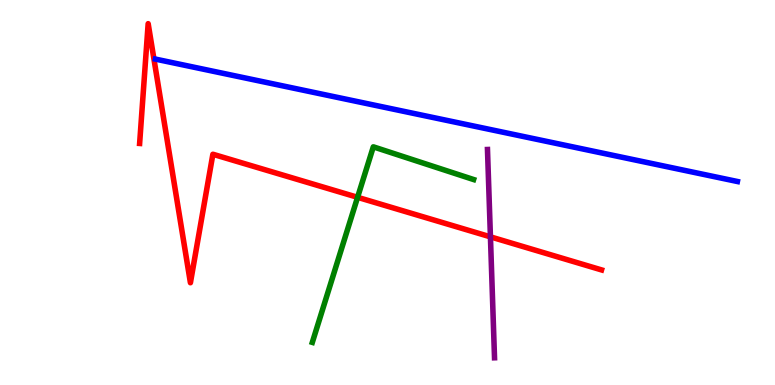[{'lines': ['blue', 'red'], 'intersections': []}, {'lines': ['green', 'red'], 'intersections': [{'x': 4.61, 'y': 4.88}]}, {'lines': ['purple', 'red'], 'intersections': [{'x': 6.33, 'y': 3.85}]}, {'lines': ['blue', 'green'], 'intersections': []}, {'lines': ['blue', 'purple'], 'intersections': []}, {'lines': ['green', 'purple'], 'intersections': []}]